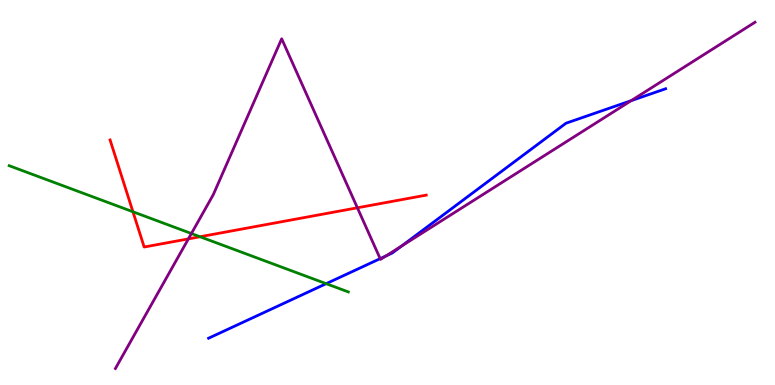[{'lines': ['blue', 'red'], 'intersections': []}, {'lines': ['green', 'red'], 'intersections': [{'x': 1.72, 'y': 4.5}, {'x': 2.58, 'y': 3.85}]}, {'lines': ['purple', 'red'], 'intersections': [{'x': 2.43, 'y': 3.8}, {'x': 4.61, 'y': 4.6}]}, {'lines': ['blue', 'green'], 'intersections': [{'x': 4.21, 'y': 2.63}]}, {'lines': ['blue', 'purple'], 'intersections': [{'x': 4.91, 'y': 3.28}, {'x': 4.98, 'y': 3.35}, {'x': 5.18, 'y': 3.61}, {'x': 8.14, 'y': 7.38}]}, {'lines': ['green', 'purple'], 'intersections': [{'x': 2.47, 'y': 3.93}]}]